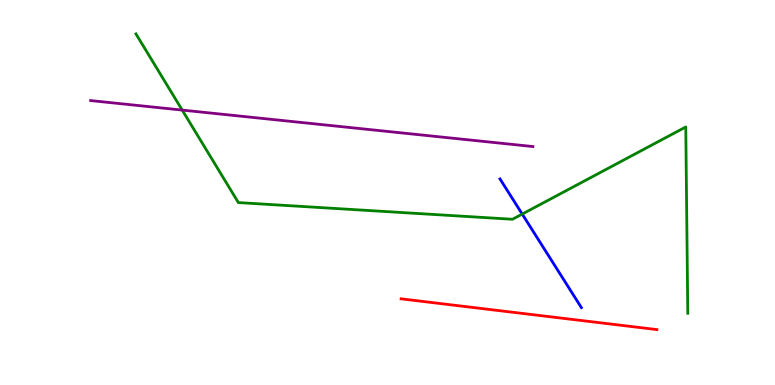[{'lines': ['blue', 'red'], 'intersections': []}, {'lines': ['green', 'red'], 'intersections': []}, {'lines': ['purple', 'red'], 'intersections': []}, {'lines': ['blue', 'green'], 'intersections': [{'x': 6.74, 'y': 4.44}]}, {'lines': ['blue', 'purple'], 'intersections': []}, {'lines': ['green', 'purple'], 'intersections': [{'x': 2.35, 'y': 7.14}]}]